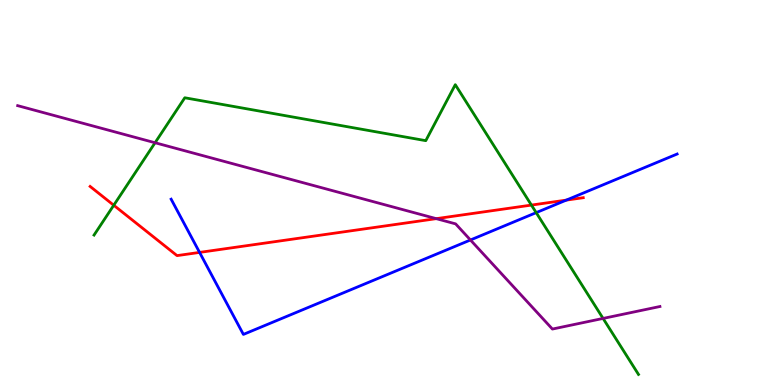[{'lines': ['blue', 'red'], 'intersections': [{'x': 2.58, 'y': 3.44}, {'x': 7.31, 'y': 4.8}]}, {'lines': ['green', 'red'], 'intersections': [{'x': 1.47, 'y': 4.67}, {'x': 6.86, 'y': 4.67}]}, {'lines': ['purple', 'red'], 'intersections': [{'x': 5.63, 'y': 4.32}]}, {'lines': ['blue', 'green'], 'intersections': [{'x': 6.92, 'y': 4.48}]}, {'lines': ['blue', 'purple'], 'intersections': [{'x': 6.07, 'y': 3.77}]}, {'lines': ['green', 'purple'], 'intersections': [{'x': 2.0, 'y': 6.29}, {'x': 7.78, 'y': 1.73}]}]